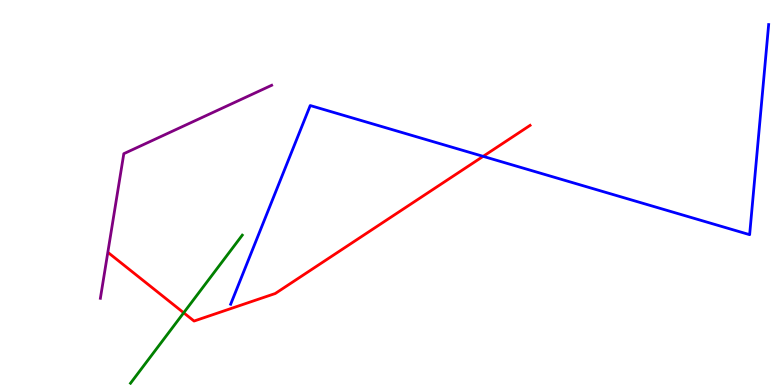[{'lines': ['blue', 'red'], 'intersections': [{'x': 6.23, 'y': 5.94}]}, {'lines': ['green', 'red'], 'intersections': [{'x': 2.37, 'y': 1.88}]}, {'lines': ['purple', 'red'], 'intersections': []}, {'lines': ['blue', 'green'], 'intersections': []}, {'lines': ['blue', 'purple'], 'intersections': []}, {'lines': ['green', 'purple'], 'intersections': []}]